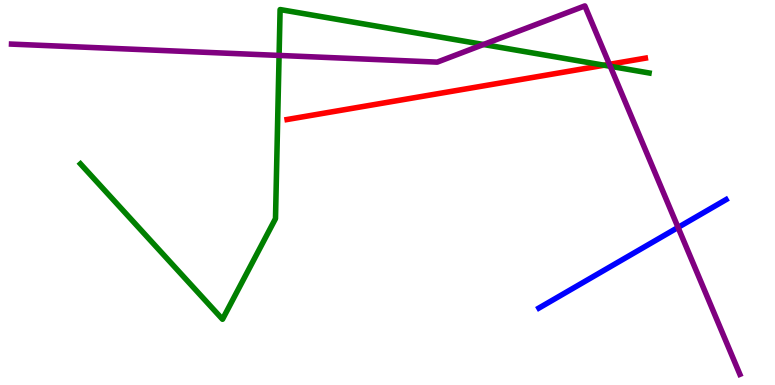[{'lines': ['blue', 'red'], 'intersections': []}, {'lines': ['green', 'red'], 'intersections': [{'x': 7.79, 'y': 8.31}]}, {'lines': ['purple', 'red'], 'intersections': [{'x': 7.86, 'y': 8.33}]}, {'lines': ['blue', 'green'], 'intersections': []}, {'lines': ['blue', 'purple'], 'intersections': [{'x': 8.75, 'y': 4.09}]}, {'lines': ['green', 'purple'], 'intersections': [{'x': 3.6, 'y': 8.56}, {'x': 6.24, 'y': 8.84}, {'x': 7.87, 'y': 8.28}]}]